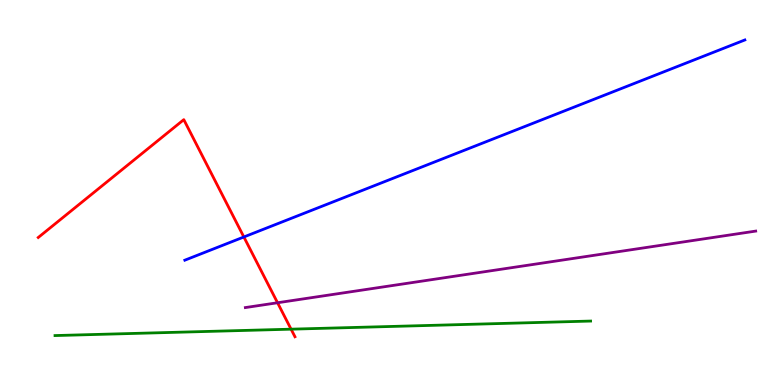[{'lines': ['blue', 'red'], 'intersections': [{'x': 3.15, 'y': 3.84}]}, {'lines': ['green', 'red'], 'intersections': [{'x': 3.76, 'y': 1.45}]}, {'lines': ['purple', 'red'], 'intersections': [{'x': 3.58, 'y': 2.14}]}, {'lines': ['blue', 'green'], 'intersections': []}, {'lines': ['blue', 'purple'], 'intersections': []}, {'lines': ['green', 'purple'], 'intersections': []}]